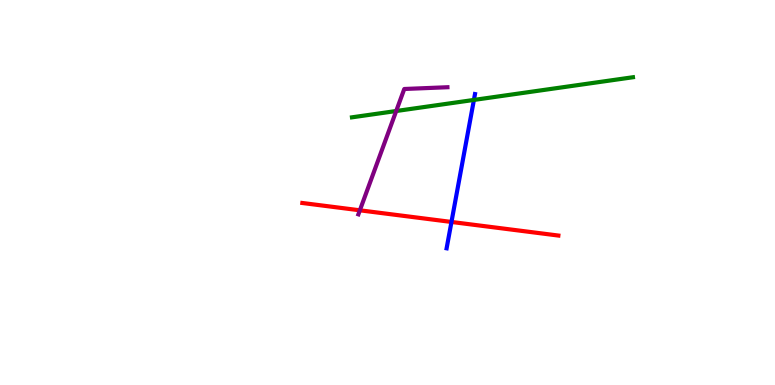[{'lines': ['blue', 'red'], 'intersections': [{'x': 5.83, 'y': 4.23}]}, {'lines': ['green', 'red'], 'intersections': []}, {'lines': ['purple', 'red'], 'intersections': [{'x': 4.64, 'y': 4.54}]}, {'lines': ['blue', 'green'], 'intersections': [{'x': 6.11, 'y': 7.4}]}, {'lines': ['blue', 'purple'], 'intersections': []}, {'lines': ['green', 'purple'], 'intersections': [{'x': 5.11, 'y': 7.12}]}]